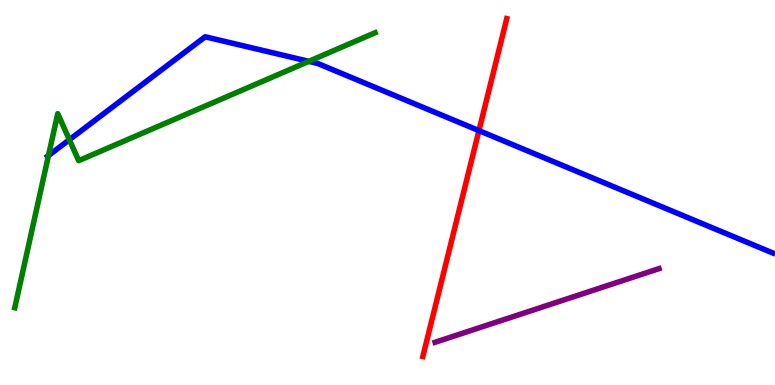[{'lines': ['blue', 'red'], 'intersections': [{'x': 6.18, 'y': 6.61}]}, {'lines': ['green', 'red'], 'intersections': []}, {'lines': ['purple', 'red'], 'intersections': []}, {'lines': ['blue', 'green'], 'intersections': [{'x': 0.625, 'y': 5.96}, {'x': 0.895, 'y': 6.37}, {'x': 3.98, 'y': 8.41}]}, {'lines': ['blue', 'purple'], 'intersections': []}, {'lines': ['green', 'purple'], 'intersections': []}]